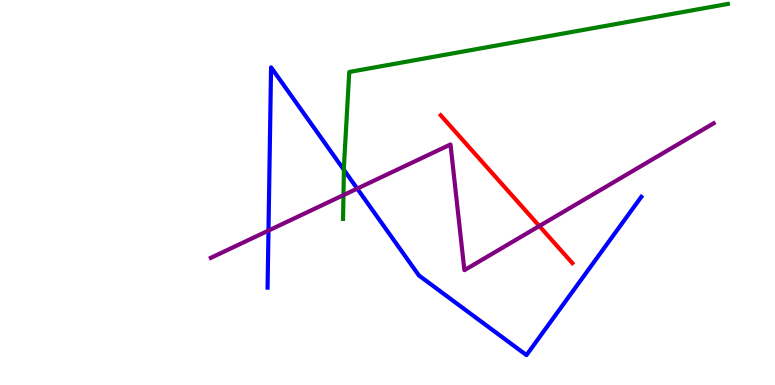[{'lines': ['blue', 'red'], 'intersections': []}, {'lines': ['green', 'red'], 'intersections': []}, {'lines': ['purple', 'red'], 'intersections': [{'x': 6.96, 'y': 4.13}]}, {'lines': ['blue', 'green'], 'intersections': [{'x': 4.44, 'y': 5.59}]}, {'lines': ['blue', 'purple'], 'intersections': [{'x': 3.46, 'y': 4.01}, {'x': 4.61, 'y': 5.1}]}, {'lines': ['green', 'purple'], 'intersections': [{'x': 4.43, 'y': 4.93}]}]